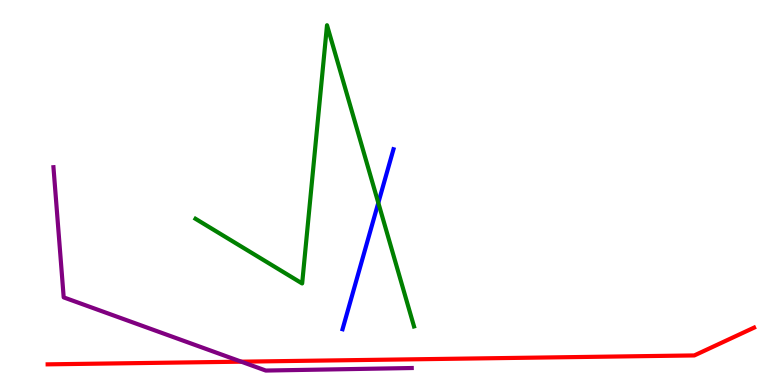[{'lines': ['blue', 'red'], 'intersections': []}, {'lines': ['green', 'red'], 'intersections': []}, {'lines': ['purple', 'red'], 'intersections': [{'x': 3.11, 'y': 0.606}]}, {'lines': ['blue', 'green'], 'intersections': [{'x': 4.88, 'y': 4.73}]}, {'lines': ['blue', 'purple'], 'intersections': []}, {'lines': ['green', 'purple'], 'intersections': []}]